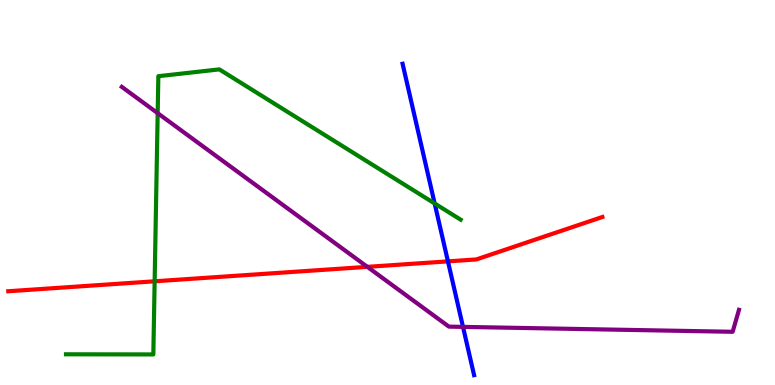[{'lines': ['blue', 'red'], 'intersections': [{'x': 5.78, 'y': 3.21}]}, {'lines': ['green', 'red'], 'intersections': [{'x': 2.0, 'y': 2.69}]}, {'lines': ['purple', 'red'], 'intersections': [{'x': 4.74, 'y': 3.07}]}, {'lines': ['blue', 'green'], 'intersections': [{'x': 5.61, 'y': 4.71}]}, {'lines': ['blue', 'purple'], 'intersections': [{'x': 5.97, 'y': 1.51}]}, {'lines': ['green', 'purple'], 'intersections': [{'x': 2.03, 'y': 7.06}]}]